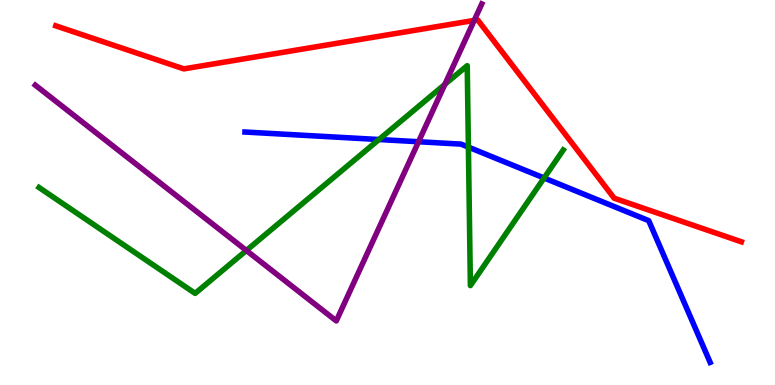[{'lines': ['blue', 'red'], 'intersections': []}, {'lines': ['green', 'red'], 'intersections': []}, {'lines': ['purple', 'red'], 'intersections': [{'x': 6.12, 'y': 9.47}]}, {'lines': ['blue', 'green'], 'intersections': [{'x': 4.89, 'y': 6.38}, {'x': 6.04, 'y': 6.18}, {'x': 7.02, 'y': 5.38}]}, {'lines': ['blue', 'purple'], 'intersections': [{'x': 5.4, 'y': 6.32}]}, {'lines': ['green', 'purple'], 'intersections': [{'x': 3.18, 'y': 3.49}, {'x': 5.74, 'y': 7.81}]}]